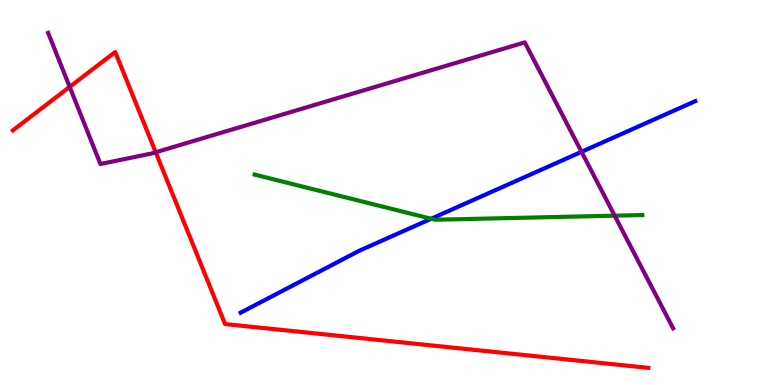[{'lines': ['blue', 'red'], 'intersections': []}, {'lines': ['green', 'red'], 'intersections': []}, {'lines': ['purple', 'red'], 'intersections': [{'x': 0.899, 'y': 7.74}, {'x': 2.01, 'y': 6.05}]}, {'lines': ['blue', 'green'], 'intersections': [{'x': 5.56, 'y': 4.32}]}, {'lines': ['blue', 'purple'], 'intersections': [{'x': 7.5, 'y': 6.06}]}, {'lines': ['green', 'purple'], 'intersections': [{'x': 7.93, 'y': 4.4}]}]